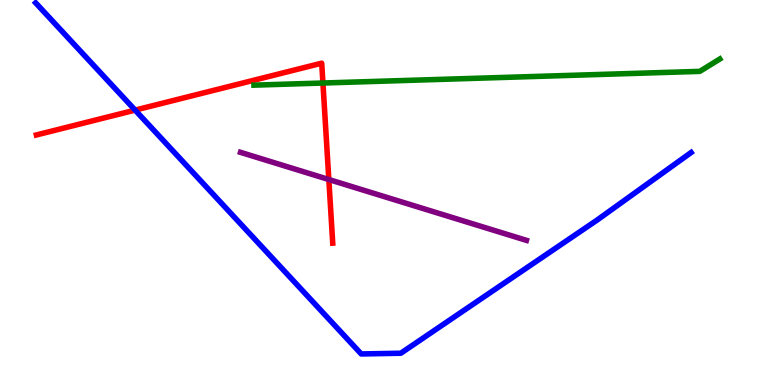[{'lines': ['blue', 'red'], 'intersections': [{'x': 1.74, 'y': 7.14}]}, {'lines': ['green', 'red'], 'intersections': [{'x': 4.17, 'y': 7.84}]}, {'lines': ['purple', 'red'], 'intersections': [{'x': 4.24, 'y': 5.34}]}, {'lines': ['blue', 'green'], 'intersections': []}, {'lines': ['blue', 'purple'], 'intersections': []}, {'lines': ['green', 'purple'], 'intersections': []}]